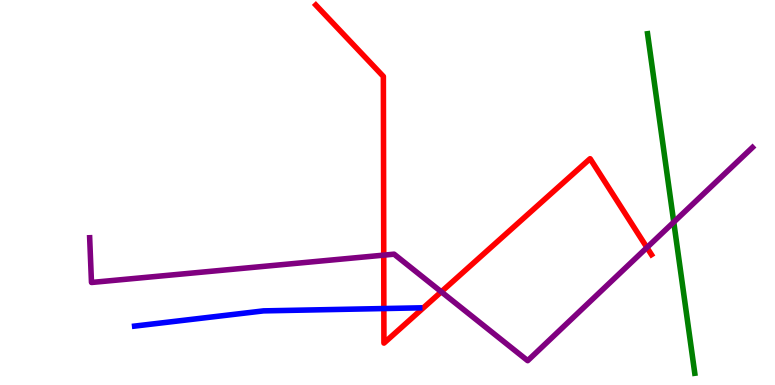[{'lines': ['blue', 'red'], 'intersections': [{'x': 4.95, 'y': 1.99}]}, {'lines': ['green', 'red'], 'intersections': []}, {'lines': ['purple', 'red'], 'intersections': [{'x': 4.95, 'y': 3.37}, {'x': 5.69, 'y': 2.42}, {'x': 8.35, 'y': 3.57}]}, {'lines': ['blue', 'green'], 'intersections': []}, {'lines': ['blue', 'purple'], 'intersections': []}, {'lines': ['green', 'purple'], 'intersections': [{'x': 8.69, 'y': 4.23}]}]